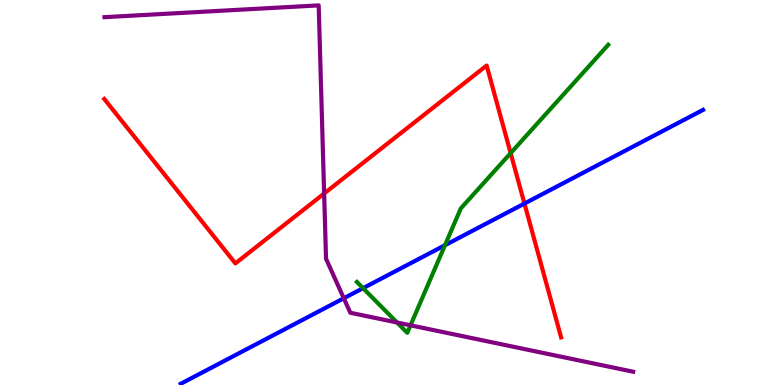[{'lines': ['blue', 'red'], 'intersections': [{'x': 6.77, 'y': 4.71}]}, {'lines': ['green', 'red'], 'intersections': [{'x': 6.59, 'y': 6.02}]}, {'lines': ['purple', 'red'], 'intersections': [{'x': 4.18, 'y': 4.97}]}, {'lines': ['blue', 'green'], 'intersections': [{'x': 4.68, 'y': 2.52}, {'x': 5.74, 'y': 3.63}]}, {'lines': ['blue', 'purple'], 'intersections': [{'x': 4.44, 'y': 2.25}]}, {'lines': ['green', 'purple'], 'intersections': [{'x': 5.12, 'y': 1.62}, {'x': 5.3, 'y': 1.55}]}]